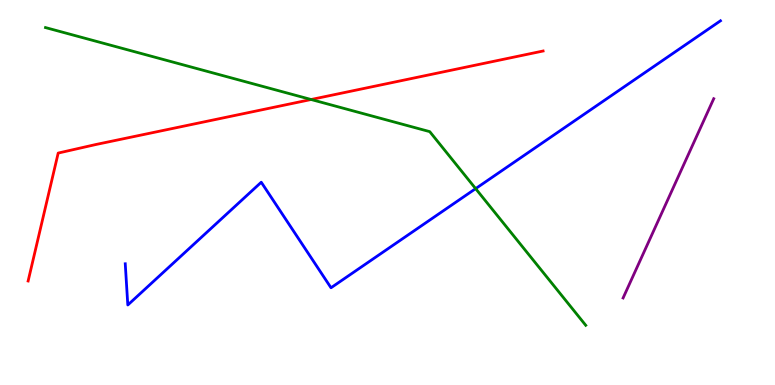[{'lines': ['blue', 'red'], 'intersections': []}, {'lines': ['green', 'red'], 'intersections': [{'x': 4.01, 'y': 7.42}]}, {'lines': ['purple', 'red'], 'intersections': []}, {'lines': ['blue', 'green'], 'intersections': [{'x': 6.14, 'y': 5.1}]}, {'lines': ['blue', 'purple'], 'intersections': []}, {'lines': ['green', 'purple'], 'intersections': []}]